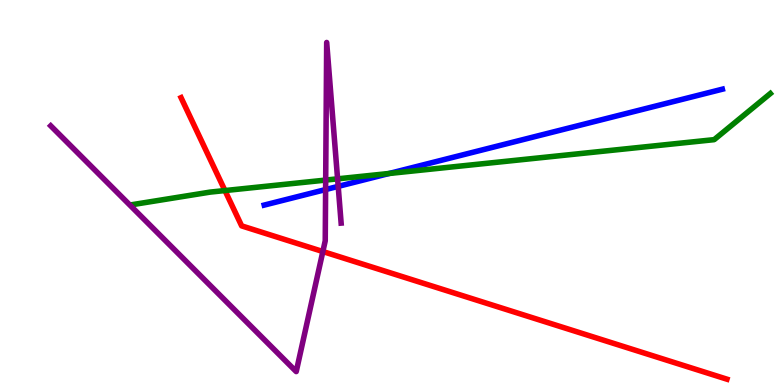[{'lines': ['blue', 'red'], 'intersections': []}, {'lines': ['green', 'red'], 'intersections': [{'x': 2.9, 'y': 5.05}]}, {'lines': ['purple', 'red'], 'intersections': [{'x': 4.17, 'y': 3.47}]}, {'lines': ['blue', 'green'], 'intersections': [{'x': 5.02, 'y': 5.49}]}, {'lines': ['blue', 'purple'], 'intersections': [{'x': 4.2, 'y': 5.08}, {'x': 4.36, 'y': 5.16}]}, {'lines': ['green', 'purple'], 'intersections': [{'x': 4.2, 'y': 5.32}, {'x': 4.36, 'y': 5.35}]}]